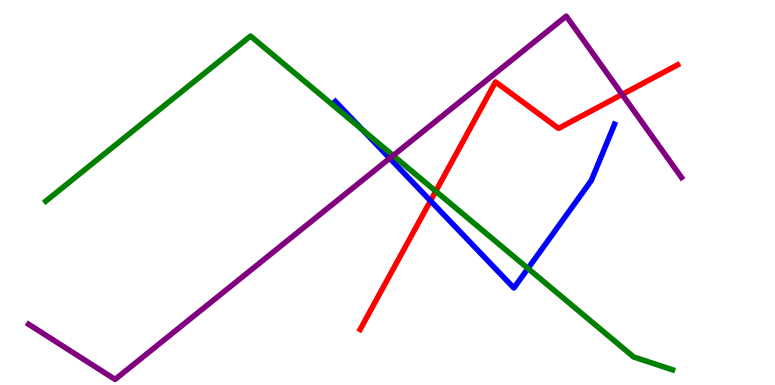[{'lines': ['blue', 'red'], 'intersections': [{'x': 5.55, 'y': 4.78}]}, {'lines': ['green', 'red'], 'intersections': [{'x': 5.62, 'y': 5.03}]}, {'lines': ['purple', 'red'], 'intersections': [{'x': 8.03, 'y': 7.55}]}, {'lines': ['blue', 'green'], 'intersections': [{'x': 4.68, 'y': 6.62}, {'x': 6.81, 'y': 3.03}]}, {'lines': ['blue', 'purple'], 'intersections': [{'x': 5.03, 'y': 5.89}]}, {'lines': ['green', 'purple'], 'intersections': [{'x': 5.07, 'y': 5.96}]}]